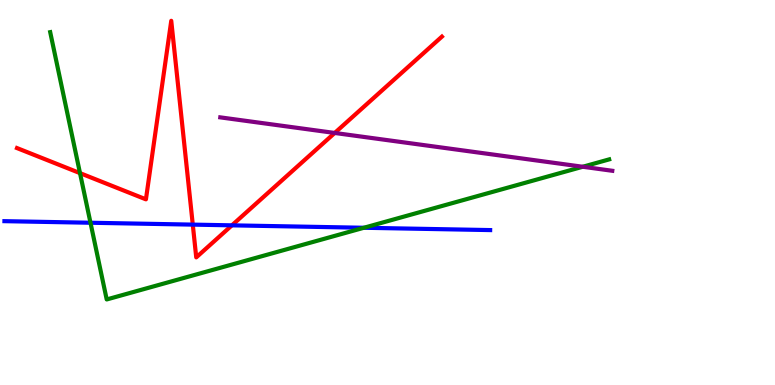[{'lines': ['blue', 'red'], 'intersections': [{'x': 2.49, 'y': 4.17}, {'x': 2.99, 'y': 4.15}]}, {'lines': ['green', 'red'], 'intersections': [{'x': 1.03, 'y': 5.5}]}, {'lines': ['purple', 'red'], 'intersections': [{'x': 4.32, 'y': 6.55}]}, {'lines': ['blue', 'green'], 'intersections': [{'x': 1.17, 'y': 4.21}, {'x': 4.7, 'y': 4.08}]}, {'lines': ['blue', 'purple'], 'intersections': []}, {'lines': ['green', 'purple'], 'intersections': [{'x': 7.52, 'y': 5.67}]}]